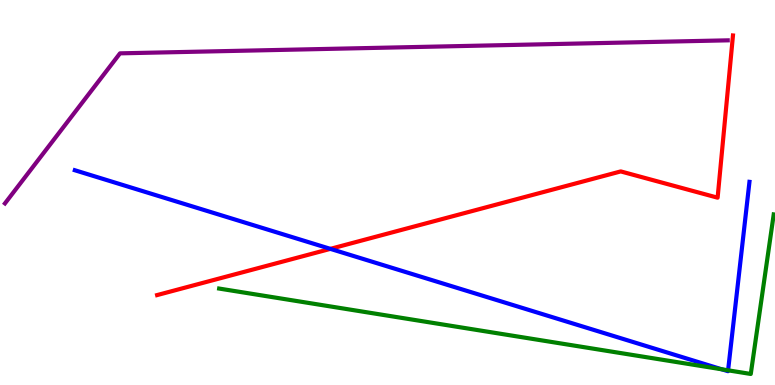[{'lines': ['blue', 'red'], 'intersections': [{'x': 4.26, 'y': 3.54}]}, {'lines': ['green', 'red'], 'intersections': []}, {'lines': ['purple', 'red'], 'intersections': []}, {'lines': ['blue', 'green'], 'intersections': [{'x': 9.31, 'y': 0.407}, {'x': 9.39, 'y': 0.381}]}, {'lines': ['blue', 'purple'], 'intersections': []}, {'lines': ['green', 'purple'], 'intersections': []}]